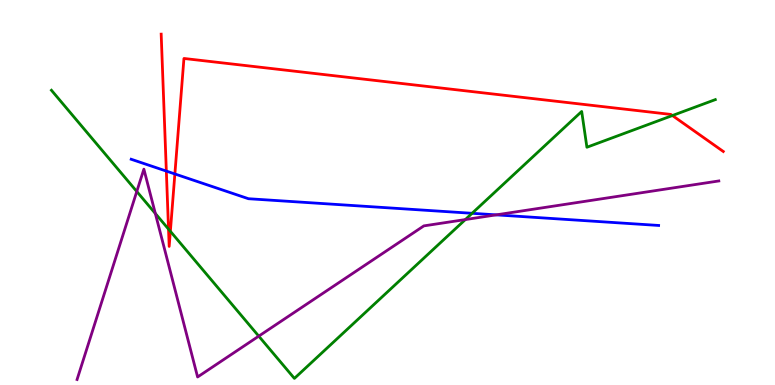[{'lines': ['blue', 'red'], 'intersections': [{'x': 2.15, 'y': 5.56}, {'x': 2.26, 'y': 5.48}]}, {'lines': ['green', 'red'], 'intersections': [{'x': 2.17, 'y': 4.05}, {'x': 2.2, 'y': 3.99}, {'x': 8.68, 'y': 7.0}]}, {'lines': ['purple', 'red'], 'intersections': []}, {'lines': ['blue', 'green'], 'intersections': [{'x': 6.09, 'y': 4.46}]}, {'lines': ['blue', 'purple'], 'intersections': [{'x': 6.4, 'y': 4.42}]}, {'lines': ['green', 'purple'], 'intersections': [{'x': 1.76, 'y': 5.03}, {'x': 2.0, 'y': 4.45}, {'x': 3.34, 'y': 1.27}, {'x': 6.0, 'y': 4.3}]}]